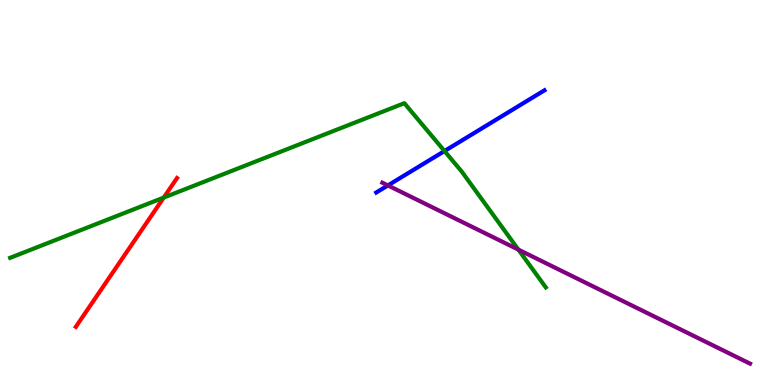[{'lines': ['blue', 'red'], 'intersections': []}, {'lines': ['green', 'red'], 'intersections': [{'x': 2.11, 'y': 4.87}]}, {'lines': ['purple', 'red'], 'intersections': []}, {'lines': ['blue', 'green'], 'intersections': [{'x': 5.74, 'y': 6.08}]}, {'lines': ['blue', 'purple'], 'intersections': [{'x': 5.01, 'y': 5.18}]}, {'lines': ['green', 'purple'], 'intersections': [{'x': 6.69, 'y': 3.52}]}]